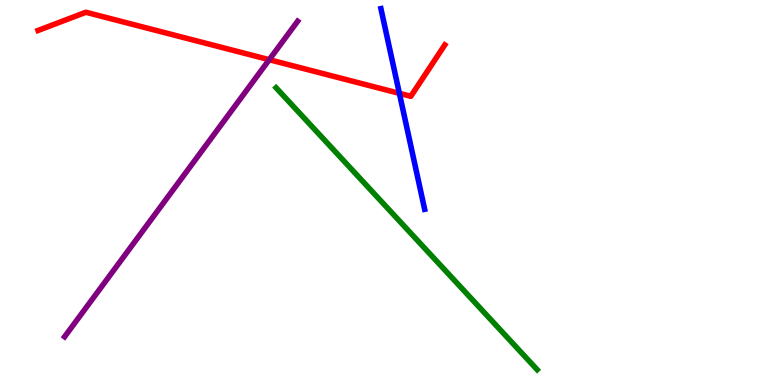[{'lines': ['blue', 'red'], 'intersections': [{'x': 5.15, 'y': 7.58}]}, {'lines': ['green', 'red'], 'intersections': []}, {'lines': ['purple', 'red'], 'intersections': [{'x': 3.47, 'y': 8.45}]}, {'lines': ['blue', 'green'], 'intersections': []}, {'lines': ['blue', 'purple'], 'intersections': []}, {'lines': ['green', 'purple'], 'intersections': []}]